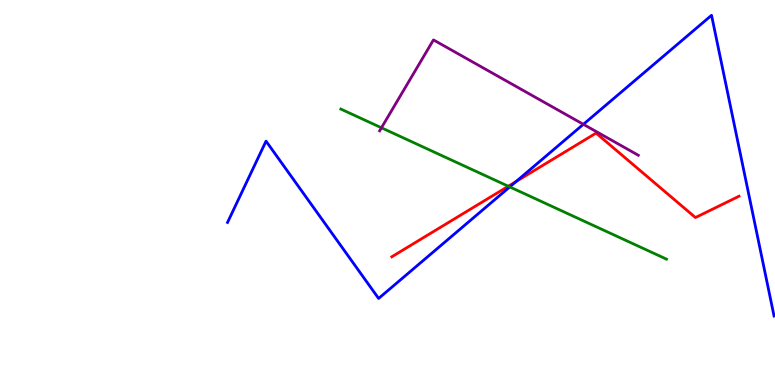[{'lines': ['blue', 'red'], 'intersections': [{'x': 6.66, 'y': 5.29}]}, {'lines': ['green', 'red'], 'intersections': [{'x': 6.56, 'y': 5.16}]}, {'lines': ['purple', 'red'], 'intersections': []}, {'lines': ['blue', 'green'], 'intersections': [{'x': 6.58, 'y': 5.15}]}, {'lines': ['blue', 'purple'], 'intersections': [{'x': 7.53, 'y': 6.77}]}, {'lines': ['green', 'purple'], 'intersections': [{'x': 4.92, 'y': 6.68}]}]